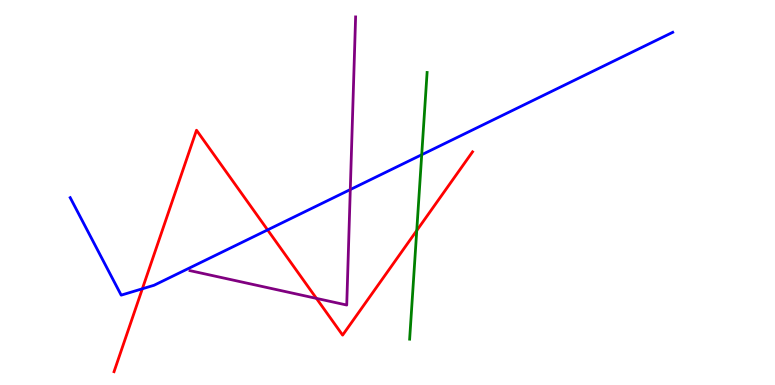[{'lines': ['blue', 'red'], 'intersections': [{'x': 1.84, 'y': 2.5}, {'x': 3.45, 'y': 4.03}]}, {'lines': ['green', 'red'], 'intersections': [{'x': 5.38, 'y': 4.01}]}, {'lines': ['purple', 'red'], 'intersections': [{'x': 4.08, 'y': 2.25}]}, {'lines': ['blue', 'green'], 'intersections': [{'x': 5.44, 'y': 5.98}]}, {'lines': ['blue', 'purple'], 'intersections': [{'x': 4.52, 'y': 5.08}]}, {'lines': ['green', 'purple'], 'intersections': []}]